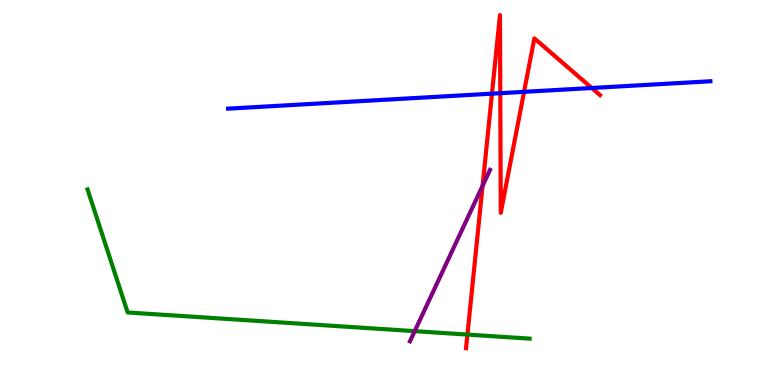[{'lines': ['blue', 'red'], 'intersections': [{'x': 6.35, 'y': 7.57}, {'x': 6.46, 'y': 7.58}, {'x': 6.76, 'y': 7.61}, {'x': 7.64, 'y': 7.71}]}, {'lines': ['green', 'red'], 'intersections': [{'x': 6.03, 'y': 1.31}]}, {'lines': ['purple', 'red'], 'intersections': [{'x': 6.23, 'y': 5.17}]}, {'lines': ['blue', 'green'], 'intersections': []}, {'lines': ['blue', 'purple'], 'intersections': []}, {'lines': ['green', 'purple'], 'intersections': [{'x': 5.35, 'y': 1.4}]}]